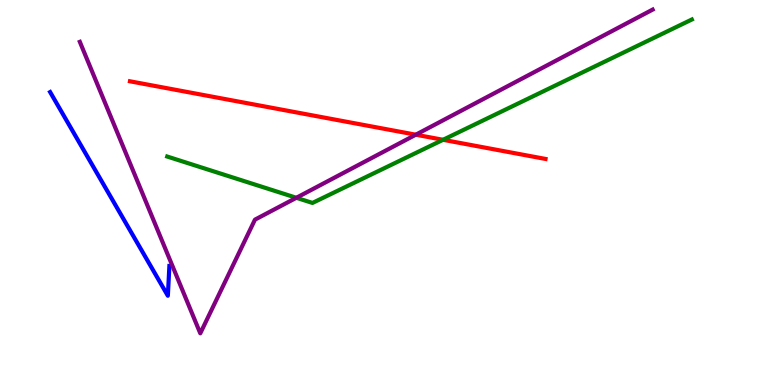[{'lines': ['blue', 'red'], 'intersections': []}, {'lines': ['green', 'red'], 'intersections': [{'x': 5.72, 'y': 6.37}]}, {'lines': ['purple', 'red'], 'intersections': [{'x': 5.37, 'y': 6.5}]}, {'lines': ['blue', 'green'], 'intersections': []}, {'lines': ['blue', 'purple'], 'intersections': []}, {'lines': ['green', 'purple'], 'intersections': [{'x': 3.82, 'y': 4.86}]}]